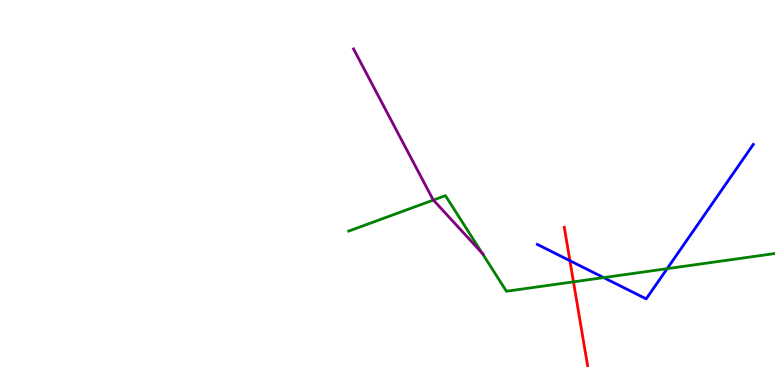[{'lines': ['blue', 'red'], 'intersections': [{'x': 7.35, 'y': 3.23}]}, {'lines': ['green', 'red'], 'intersections': [{'x': 7.4, 'y': 2.68}]}, {'lines': ['purple', 'red'], 'intersections': []}, {'lines': ['blue', 'green'], 'intersections': [{'x': 7.79, 'y': 2.79}, {'x': 8.61, 'y': 3.02}]}, {'lines': ['blue', 'purple'], 'intersections': []}, {'lines': ['green', 'purple'], 'intersections': [{'x': 5.59, 'y': 4.8}, {'x': 6.22, 'y': 3.43}]}]